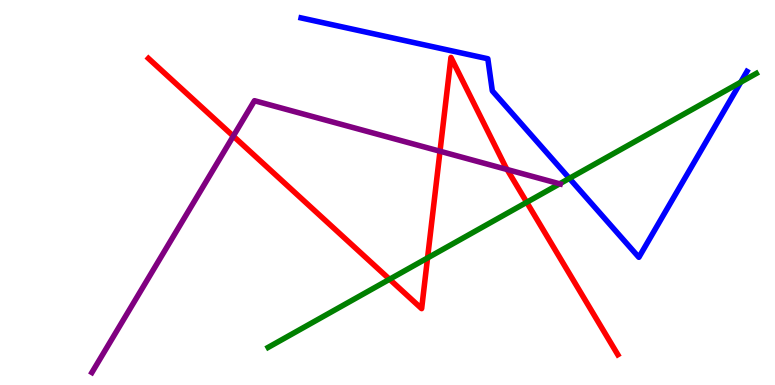[{'lines': ['blue', 'red'], 'intersections': []}, {'lines': ['green', 'red'], 'intersections': [{'x': 5.03, 'y': 2.75}, {'x': 5.52, 'y': 3.3}, {'x': 6.8, 'y': 4.75}]}, {'lines': ['purple', 'red'], 'intersections': [{'x': 3.01, 'y': 6.46}, {'x': 5.68, 'y': 6.07}, {'x': 6.54, 'y': 5.6}]}, {'lines': ['blue', 'green'], 'intersections': [{'x': 7.35, 'y': 5.37}, {'x': 9.56, 'y': 7.86}]}, {'lines': ['blue', 'purple'], 'intersections': []}, {'lines': ['green', 'purple'], 'intersections': [{'x': 7.22, 'y': 5.23}]}]